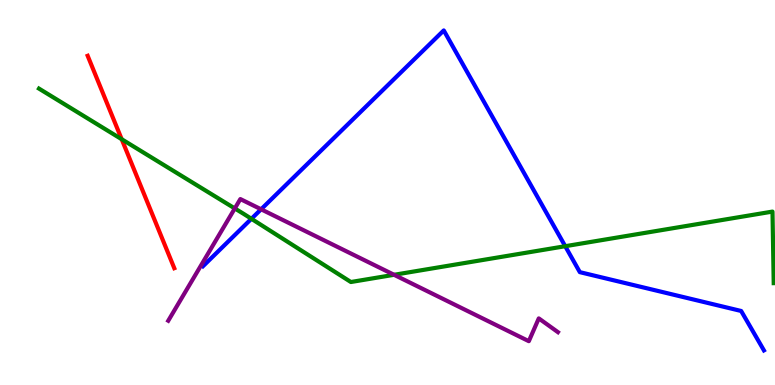[{'lines': ['blue', 'red'], 'intersections': []}, {'lines': ['green', 'red'], 'intersections': [{'x': 1.57, 'y': 6.38}]}, {'lines': ['purple', 'red'], 'intersections': []}, {'lines': ['blue', 'green'], 'intersections': [{'x': 3.24, 'y': 4.32}, {'x': 7.29, 'y': 3.6}]}, {'lines': ['blue', 'purple'], 'intersections': [{'x': 3.37, 'y': 4.56}]}, {'lines': ['green', 'purple'], 'intersections': [{'x': 3.03, 'y': 4.59}, {'x': 5.08, 'y': 2.86}]}]